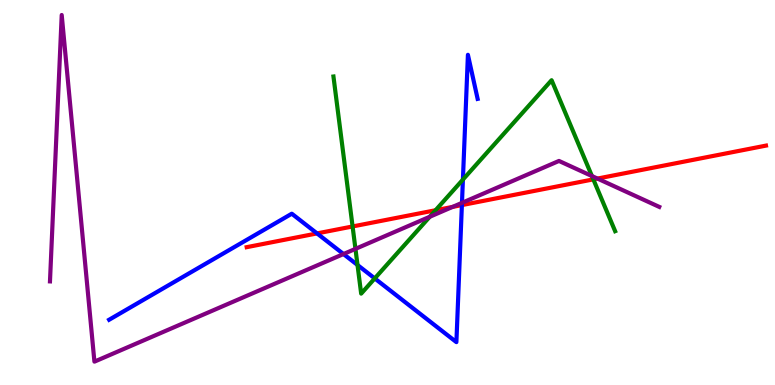[{'lines': ['blue', 'red'], 'intersections': [{'x': 4.09, 'y': 3.94}, {'x': 5.96, 'y': 4.67}]}, {'lines': ['green', 'red'], 'intersections': [{'x': 4.55, 'y': 4.12}, {'x': 5.62, 'y': 4.54}, {'x': 7.66, 'y': 5.34}]}, {'lines': ['purple', 'red'], 'intersections': [{'x': 5.84, 'y': 4.63}, {'x': 7.71, 'y': 5.36}]}, {'lines': ['blue', 'green'], 'intersections': [{'x': 4.61, 'y': 3.12}, {'x': 4.84, 'y': 2.77}, {'x': 5.97, 'y': 5.34}]}, {'lines': ['blue', 'purple'], 'intersections': [{'x': 4.43, 'y': 3.4}, {'x': 5.96, 'y': 4.73}]}, {'lines': ['green', 'purple'], 'intersections': [{'x': 4.59, 'y': 3.54}, {'x': 5.54, 'y': 4.37}, {'x': 7.64, 'y': 5.43}]}]